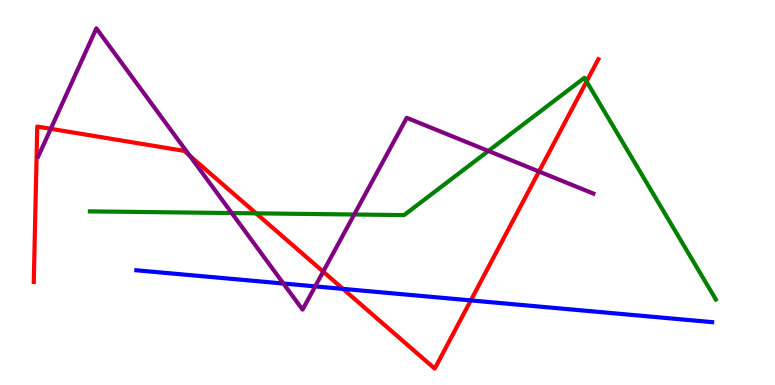[{'lines': ['blue', 'red'], 'intersections': [{'x': 4.43, 'y': 2.5}, {'x': 6.08, 'y': 2.2}]}, {'lines': ['green', 'red'], 'intersections': [{'x': 3.3, 'y': 4.46}, {'x': 7.57, 'y': 7.88}]}, {'lines': ['purple', 'red'], 'intersections': [{'x': 0.655, 'y': 6.65}, {'x': 2.45, 'y': 5.96}, {'x': 4.17, 'y': 2.94}, {'x': 6.95, 'y': 5.55}]}, {'lines': ['blue', 'green'], 'intersections': []}, {'lines': ['blue', 'purple'], 'intersections': [{'x': 3.66, 'y': 2.64}, {'x': 4.07, 'y': 2.56}]}, {'lines': ['green', 'purple'], 'intersections': [{'x': 2.99, 'y': 4.47}, {'x': 4.57, 'y': 4.43}, {'x': 6.3, 'y': 6.08}]}]